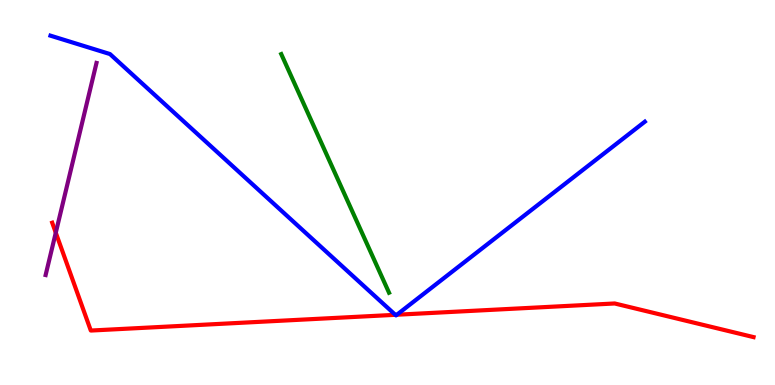[{'lines': ['blue', 'red'], 'intersections': [{'x': 5.1, 'y': 1.82}, {'x': 5.12, 'y': 1.83}]}, {'lines': ['green', 'red'], 'intersections': []}, {'lines': ['purple', 'red'], 'intersections': [{'x': 0.72, 'y': 3.96}]}, {'lines': ['blue', 'green'], 'intersections': []}, {'lines': ['blue', 'purple'], 'intersections': []}, {'lines': ['green', 'purple'], 'intersections': []}]